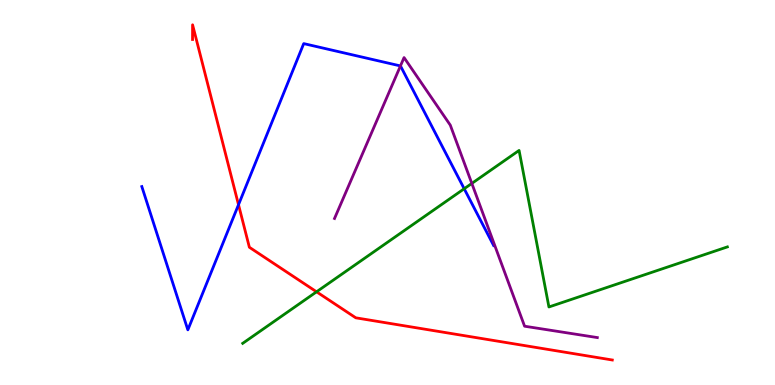[{'lines': ['blue', 'red'], 'intersections': [{'x': 3.08, 'y': 4.68}]}, {'lines': ['green', 'red'], 'intersections': [{'x': 4.08, 'y': 2.42}]}, {'lines': ['purple', 'red'], 'intersections': []}, {'lines': ['blue', 'green'], 'intersections': [{'x': 5.99, 'y': 5.1}]}, {'lines': ['blue', 'purple'], 'intersections': [{'x': 5.17, 'y': 8.29}]}, {'lines': ['green', 'purple'], 'intersections': [{'x': 6.09, 'y': 5.24}]}]